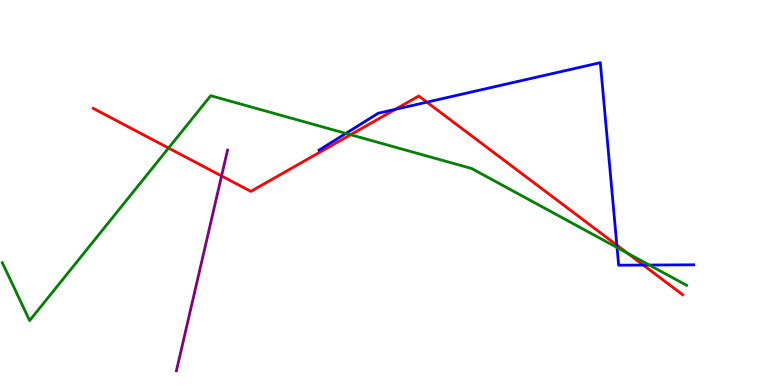[{'lines': ['blue', 'red'], 'intersections': [{'x': 5.1, 'y': 7.16}, {'x': 5.51, 'y': 7.35}, {'x': 7.96, 'y': 3.63}, {'x': 8.3, 'y': 3.11}]}, {'lines': ['green', 'red'], 'intersections': [{'x': 2.17, 'y': 6.15}, {'x': 4.52, 'y': 6.5}, {'x': 8.1, 'y': 3.42}]}, {'lines': ['purple', 'red'], 'intersections': [{'x': 2.86, 'y': 5.43}]}, {'lines': ['blue', 'green'], 'intersections': [{'x': 4.46, 'y': 6.53}, {'x': 7.96, 'y': 3.57}, {'x': 8.38, 'y': 3.12}]}, {'lines': ['blue', 'purple'], 'intersections': []}, {'lines': ['green', 'purple'], 'intersections': []}]